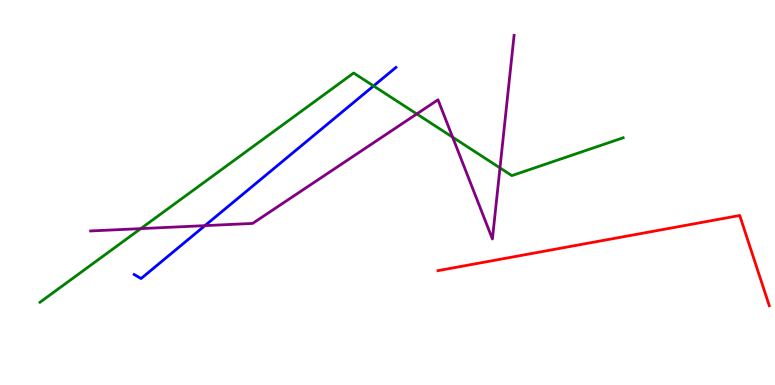[{'lines': ['blue', 'red'], 'intersections': []}, {'lines': ['green', 'red'], 'intersections': []}, {'lines': ['purple', 'red'], 'intersections': []}, {'lines': ['blue', 'green'], 'intersections': [{'x': 4.82, 'y': 7.77}]}, {'lines': ['blue', 'purple'], 'intersections': [{'x': 2.64, 'y': 4.14}]}, {'lines': ['green', 'purple'], 'intersections': [{'x': 1.82, 'y': 4.06}, {'x': 5.38, 'y': 7.04}, {'x': 5.84, 'y': 6.44}, {'x': 6.45, 'y': 5.64}]}]